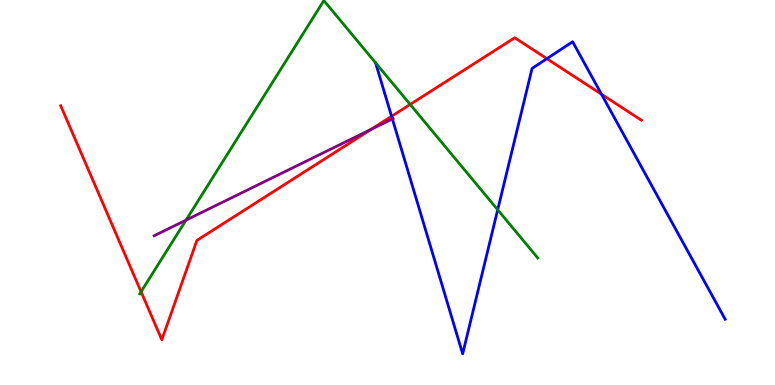[{'lines': ['blue', 'red'], 'intersections': [{'x': 5.05, 'y': 6.98}, {'x': 7.06, 'y': 8.48}, {'x': 7.76, 'y': 7.55}]}, {'lines': ['green', 'red'], 'intersections': [{'x': 1.82, 'y': 2.42}, {'x': 5.29, 'y': 7.29}]}, {'lines': ['purple', 'red'], 'intersections': [{'x': 4.79, 'y': 6.64}]}, {'lines': ['blue', 'green'], 'intersections': [{'x': 6.42, 'y': 4.55}]}, {'lines': ['blue', 'purple'], 'intersections': [{'x': 5.06, 'y': 6.91}]}, {'lines': ['green', 'purple'], 'intersections': [{'x': 2.4, 'y': 4.28}]}]